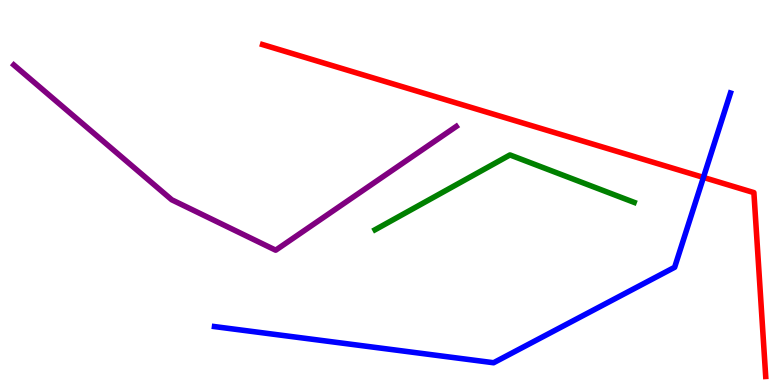[{'lines': ['blue', 'red'], 'intersections': [{'x': 9.08, 'y': 5.39}]}, {'lines': ['green', 'red'], 'intersections': []}, {'lines': ['purple', 'red'], 'intersections': []}, {'lines': ['blue', 'green'], 'intersections': []}, {'lines': ['blue', 'purple'], 'intersections': []}, {'lines': ['green', 'purple'], 'intersections': []}]